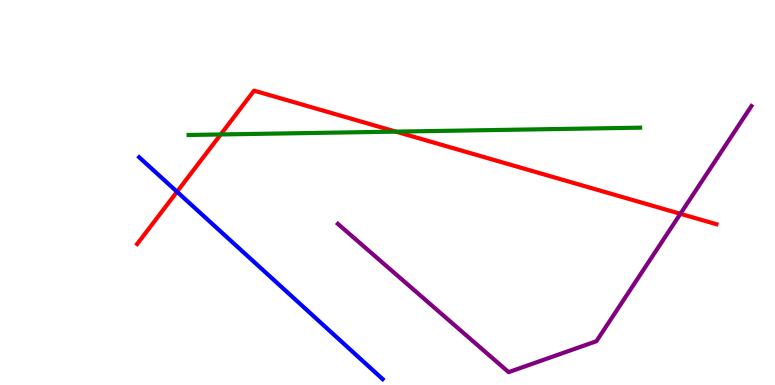[{'lines': ['blue', 'red'], 'intersections': [{'x': 2.28, 'y': 5.02}]}, {'lines': ['green', 'red'], 'intersections': [{'x': 2.85, 'y': 6.51}, {'x': 5.11, 'y': 6.58}]}, {'lines': ['purple', 'red'], 'intersections': [{'x': 8.78, 'y': 4.45}]}, {'lines': ['blue', 'green'], 'intersections': []}, {'lines': ['blue', 'purple'], 'intersections': []}, {'lines': ['green', 'purple'], 'intersections': []}]